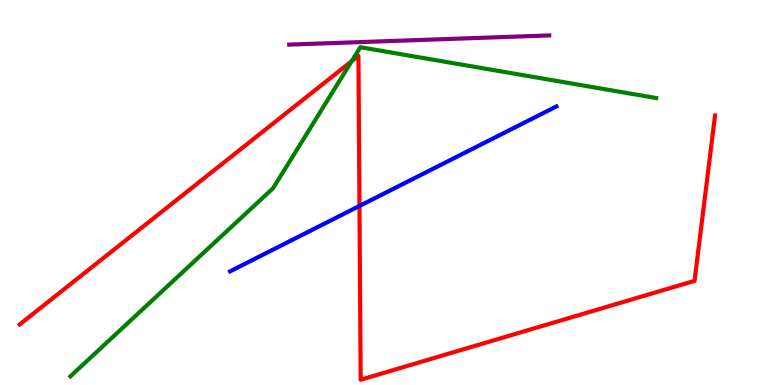[{'lines': ['blue', 'red'], 'intersections': [{'x': 4.64, 'y': 4.65}]}, {'lines': ['green', 'red'], 'intersections': [{'x': 4.54, 'y': 8.41}]}, {'lines': ['purple', 'red'], 'intersections': []}, {'lines': ['blue', 'green'], 'intersections': []}, {'lines': ['blue', 'purple'], 'intersections': []}, {'lines': ['green', 'purple'], 'intersections': []}]